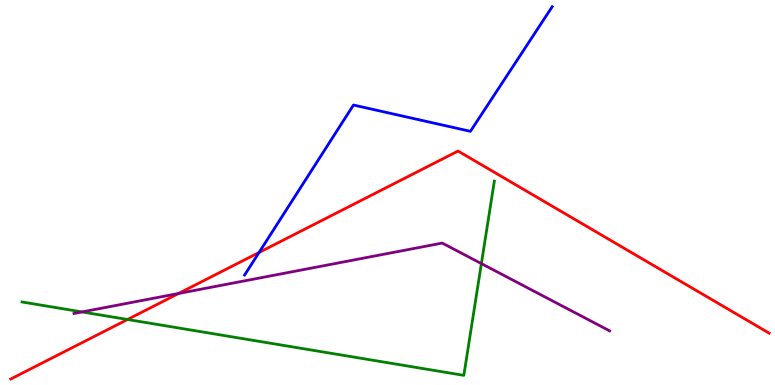[{'lines': ['blue', 'red'], 'intersections': [{'x': 3.34, 'y': 3.44}]}, {'lines': ['green', 'red'], 'intersections': [{'x': 1.65, 'y': 1.7}]}, {'lines': ['purple', 'red'], 'intersections': [{'x': 2.3, 'y': 2.38}]}, {'lines': ['blue', 'green'], 'intersections': []}, {'lines': ['blue', 'purple'], 'intersections': []}, {'lines': ['green', 'purple'], 'intersections': [{'x': 1.06, 'y': 1.9}, {'x': 6.21, 'y': 3.15}]}]